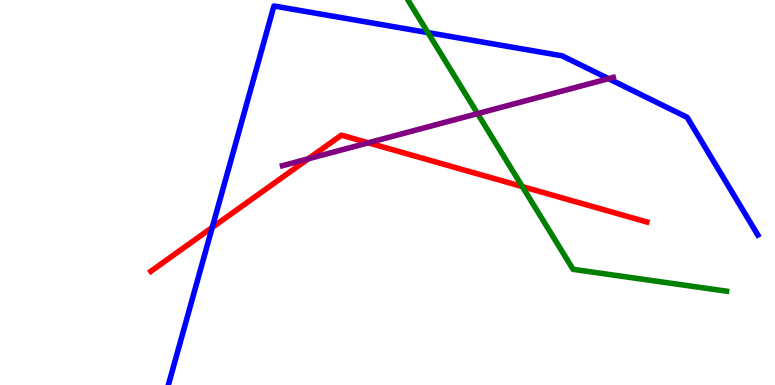[{'lines': ['blue', 'red'], 'intersections': [{'x': 2.74, 'y': 4.09}]}, {'lines': ['green', 'red'], 'intersections': [{'x': 6.74, 'y': 5.15}]}, {'lines': ['purple', 'red'], 'intersections': [{'x': 3.98, 'y': 5.87}, {'x': 4.75, 'y': 6.29}]}, {'lines': ['blue', 'green'], 'intersections': [{'x': 5.52, 'y': 9.15}]}, {'lines': ['blue', 'purple'], 'intersections': [{'x': 7.85, 'y': 7.96}]}, {'lines': ['green', 'purple'], 'intersections': [{'x': 6.16, 'y': 7.05}]}]